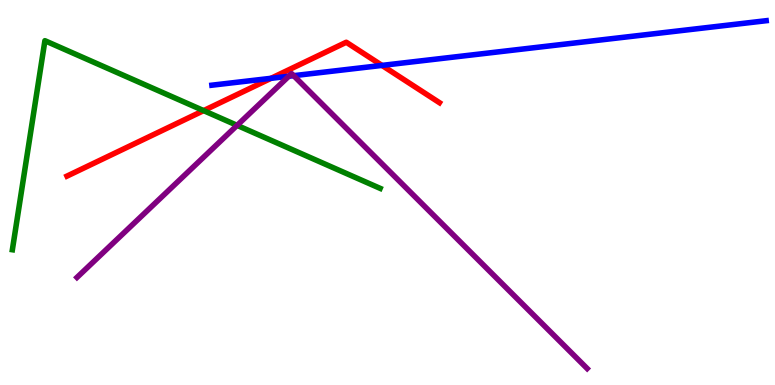[{'lines': ['blue', 'red'], 'intersections': [{'x': 3.5, 'y': 7.97}, {'x': 4.93, 'y': 8.3}]}, {'lines': ['green', 'red'], 'intersections': [{'x': 2.63, 'y': 7.13}]}, {'lines': ['purple', 'red'], 'intersections': []}, {'lines': ['blue', 'green'], 'intersections': []}, {'lines': ['blue', 'purple'], 'intersections': [{'x': 3.73, 'y': 8.02}, {'x': 3.79, 'y': 8.03}]}, {'lines': ['green', 'purple'], 'intersections': [{'x': 3.06, 'y': 6.74}]}]